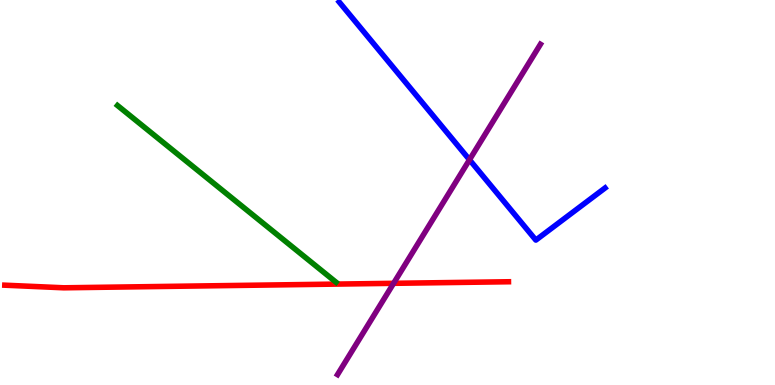[{'lines': ['blue', 'red'], 'intersections': []}, {'lines': ['green', 'red'], 'intersections': []}, {'lines': ['purple', 'red'], 'intersections': [{'x': 5.08, 'y': 2.64}]}, {'lines': ['blue', 'green'], 'intersections': []}, {'lines': ['blue', 'purple'], 'intersections': [{'x': 6.06, 'y': 5.85}]}, {'lines': ['green', 'purple'], 'intersections': []}]